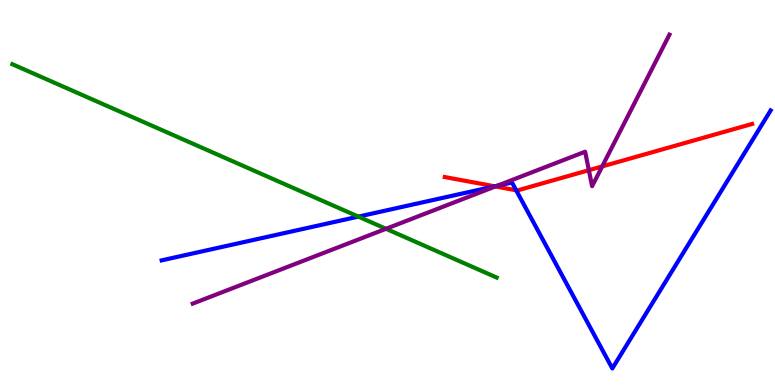[{'lines': ['blue', 'red'], 'intersections': [{'x': 6.38, 'y': 5.16}, {'x': 6.66, 'y': 5.06}]}, {'lines': ['green', 'red'], 'intersections': []}, {'lines': ['purple', 'red'], 'intersections': [{'x': 6.39, 'y': 5.16}, {'x': 7.6, 'y': 5.58}, {'x': 7.77, 'y': 5.68}]}, {'lines': ['blue', 'green'], 'intersections': [{'x': 4.62, 'y': 4.37}]}, {'lines': ['blue', 'purple'], 'intersections': [{'x': 6.42, 'y': 5.18}]}, {'lines': ['green', 'purple'], 'intersections': [{'x': 4.98, 'y': 4.06}]}]